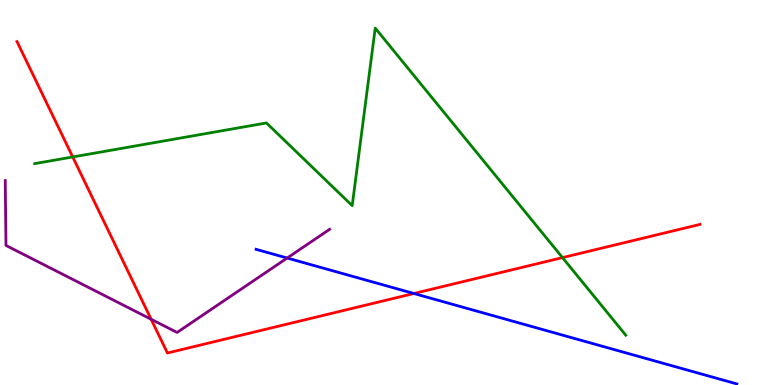[{'lines': ['blue', 'red'], 'intersections': [{'x': 5.34, 'y': 2.38}]}, {'lines': ['green', 'red'], 'intersections': [{'x': 0.939, 'y': 5.92}, {'x': 7.26, 'y': 3.31}]}, {'lines': ['purple', 'red'], 'intersections': [{'x': 1.95, 'y': 1.71}]}, {'lines': ['blue', 'green'], 'intersections': []}, {'lines': ['blue', 'purple'], 'intersections': [{'x': 3.71, 'y': 3.3}]}, {'lines': ['green', 'purple'], 'intersections': []}]